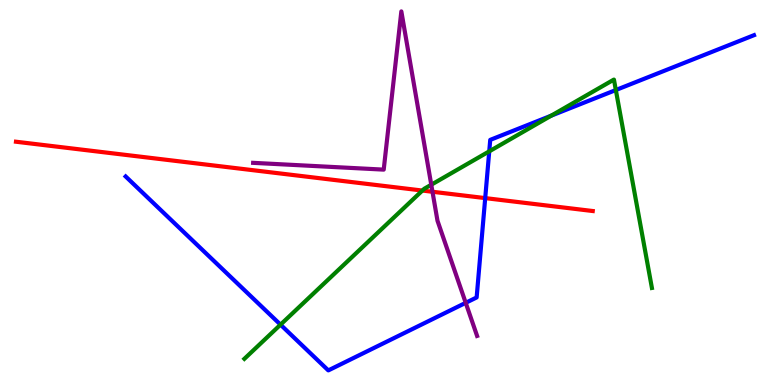[{'lines': ['blue', 'red'], 'intersections': [{'x': 6.26, 'y': 4.85}]}, {'lines': ['green', 'red'], 'intersections': [{'x': 5.45, 'y': 5.05}]}, {'lines': ['purple', 'red'], 'intersections': [{'x': 5.58, 'y': 5.02}]}, {'lines': ['blue', 'green'], 'intersections': [{'x': 3.62, 'y': 1.57}, {'x': 6.31, 'y': 6.07}, {'x': 7.11, 'y': 7.0}, {'x': 7.95, 'y': 7.66}]}, {'lines': ['blue', 'purple'], 'intersections': [{'x': 6.01, 'y': 2.13}]}, {'lines': ['green', 'purple'], 'intersections': [{'x': 5.56, 'y': 5.2}]}]